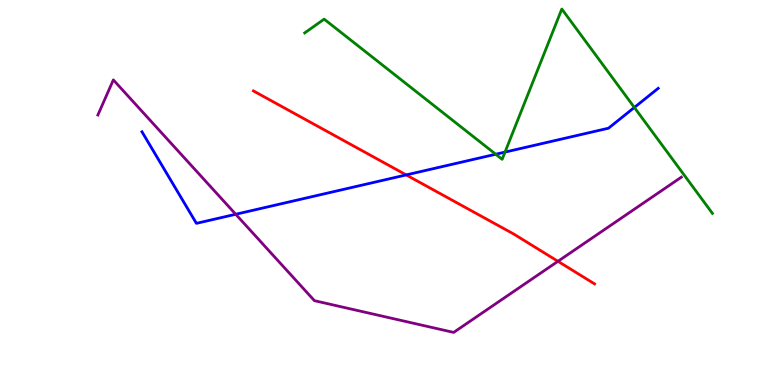[{'lines': ['blue', 'red'], 'intersections': [{'x': 5.24, 'y': 5.46}]}, {'lines': ['green', 'red'], 'intersections': []}, {'lines': ['purple', 'red'], 'intersections': [{'x': 7.2, 'y': 3.21}]}, {'lines': ['blue', 'green'], 'intersections': [{'x': 6.4, 'y': 5.99}, {'x': 6.52, 'y': 6.05}, {'x': 8.19, 'y': 7.21}]}, {'lines': ['blue', 'purple'], 'intersections': [{'x': 3.04, 'y': 4.43}]}, {'lines': ['green', 'purple'], 'intersections': []}]